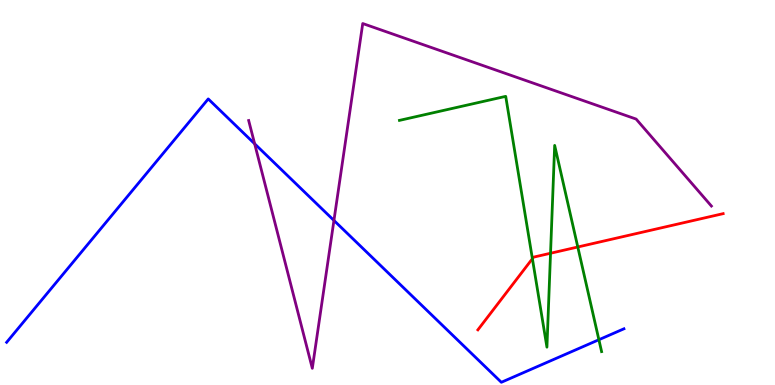[{'lines': ['blue', 'red'], 'intersections': []}, {'lines': ['green', 'red'], 'intersections': [{'x': 6.87, 'y': 3.28}, {'x': 7.1, 'y': 3.42}, {'x': 7.46, 'y': 3.58}]}, {'lines': ['purple', 'red'], 'intersections': []}, {'lines': ['blue', 'green'], 'intersections': [{'x': 7.73, 'y': 1.18}]}, {'lines': ['blue', 'purple'], 'intersections': [{'x': 3.29, 'y': 6.27}, {'x': 4.31, 'y': 4.27}]}, {'lines': ['green', 'purple'], 'intersections': []}]